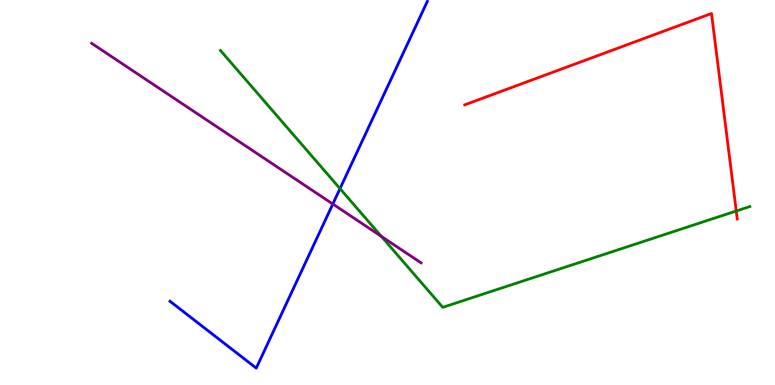[{'lines': ['blue', 'red'], 'intersections': []}, {'lines': ['green', 'red'], 'intersections': [{'x': 9.5, 'y': 4.52}]}, {'lines': ['purple', 'red'], 'intersections': []}, {'lines': ['blue', 'green'], 'intersections': [{'x': 4.39, 'y': 5.1}]}, {'lines': ['blue', 'purple'], 'intersections': [{'x': 4.29, 'y': 4.7}]}, {'lines': ['green', 'purple'], 'intersections': [{'x': 4.92, 'y': 3.86}]}]